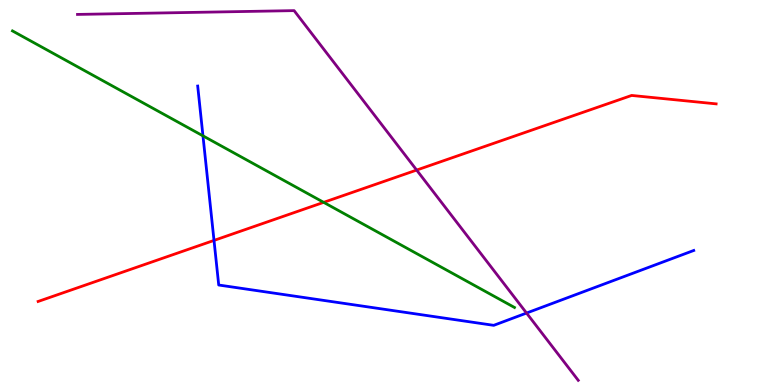[{'lines': ['blue', 'red'], 'intersections': [{'x': 2.76, 'y': 3.76}]}, {'lines': ['green', 'red'], 'intersections': [{'x': 4.18, 'y': 4.74}]}, {'lines': ['purple', 'red'], 'intersections': [{'x': 5.38, 'y': 5.58}]}, {'lines': ['blue', 'green'], 'intersections': [{'x': 2.62, 'y': 6.47}]}, {'lines': ['blue', 'purple'], 'intersections': [{'x': 6.79, 'y': 1.87}]}, {'lines': ['green', 'purple'], 'intersections': []}]